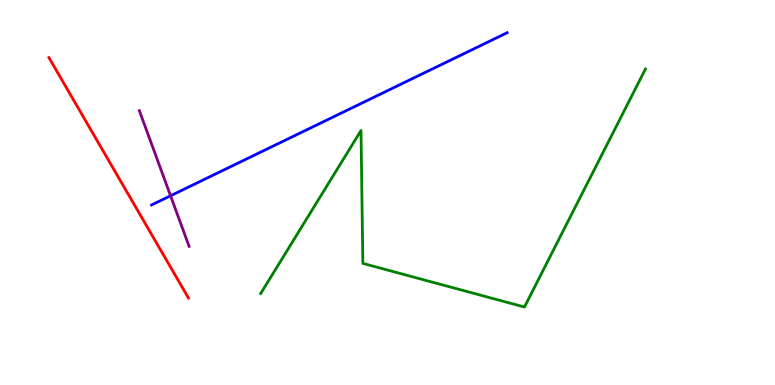[{'lines': ['blue', 'red'], 'intersections': []}, {'lines': ['green', 'red'], 'intersections': []}, {'lines': ['purple', 'red'], 'intersections': []}, {'lines': ['blue', 'green'], 'intersections': []}, {'lines': ['blue', 'purple'], 'intersections': [{'x': 2.2, 'y': 4.92}]}, {'lines': ['green', 'purple'], 'intersections': []}]